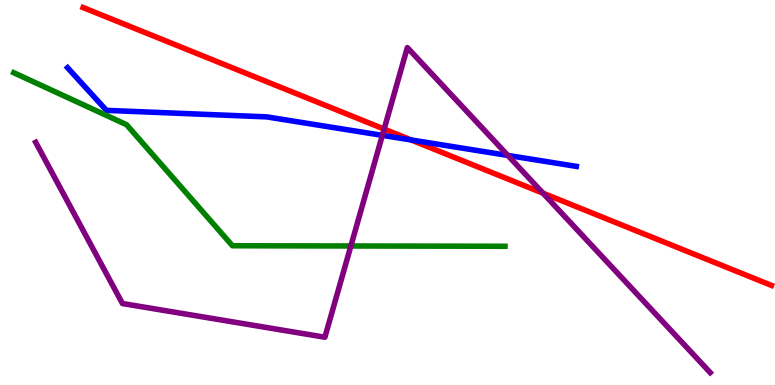[{'lines': ['blue', 'red'], 'intersections': [{'x': 5.31, 'y': 6.36}]}, {'lines': ['green', 'red'], 'intersections': []}, {'lines': ['purple', 'red'], 'intersections': [{'x': 4.96, 'y': 6.65}, {'x': 7.01, 'y': 4.98}]}, {'lines': ['blue', 'green'], 'intersections': []}, {'lines': ['blue', 'purple'], 'intersections': [{'x': 4.93, 'y': 6.48}, {'x': 6.55, 'y': 5.96}]}, {'lines': ['green', 'purple'], 'intersections': [{'x': 4.53, 'y': 3.61}]}]